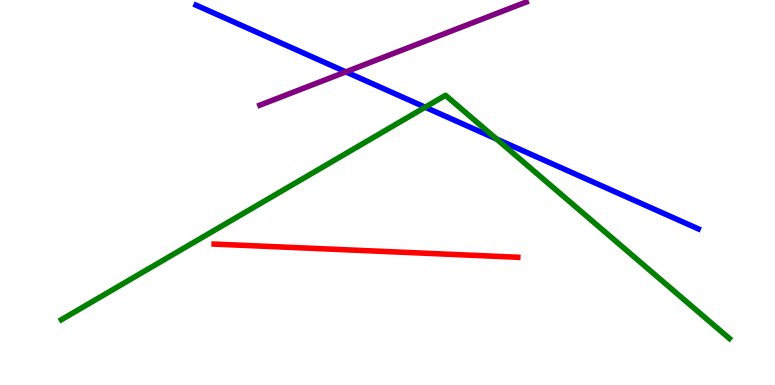[{'lines': ['blue', 'red'], 'intersections': []}, {'lines': ['green', 'red'], 'intersections': []}, {'lines': ['purple', 'red'], 'intersections': []}, {'lines': ['blue', 'green'], 'intersections': [{'x': 5.49, 'y': 7.22}, {'x': 6.41, 'y': 6.39}]}, {'lines': ['blue', 'purple'], 'intersections': [{'x': 4.46, 'y': 8.13}]}, {'lines': ['green', 'purple'], 'intersections': []}]